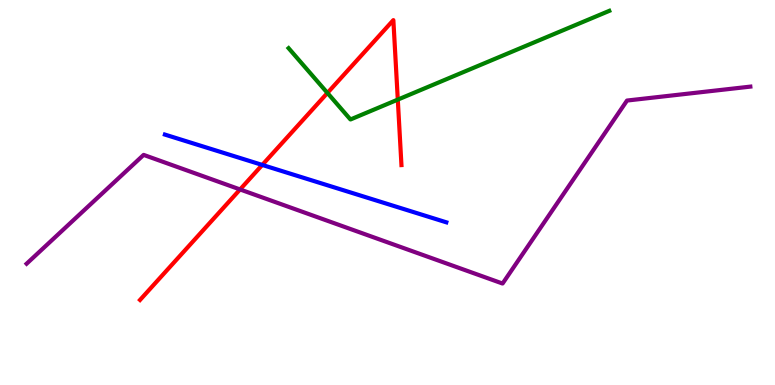[{'lines': ['blue', 'red'], 'intersections': [{'x': 3.38, 'y': 5.72}]}, {'lines': ['green', 'red'], 'intersections': [{'x': 4.22, 'y': 7.59}, {'x': 5.13, 'y': 7.41}]}, {'lines': ['purple', 'red'], 'intersections': [{'x': 3.1, 'y': 5.08}]}, {'lines': ['blue', 'green'], 'intersections': []}, {'lines': ['blue', 'purple'], 'intersections': []}, {'lines': ['green', 'purple'], 'intersections': []}]